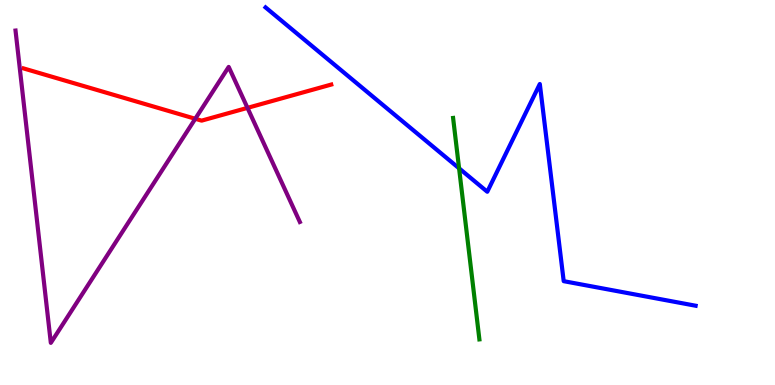[{'lines': ['blue', 'red'], 'intersections': []}, {'lines': ['green', 'red'], 'intersections': []}, {'lines': ['purple', 'red'], 'intersections': [{'x': 2.52, 'y': 6.91}, {'x': 3.19, 'y': 7.2}]}, {'lines': ['blue', 'green'], 'intersections': [{'x': 5.92, 'y': 5.63}]}, {'lines': ['blue', 'purple'], 'intersections': []}, {'lines': ['green', 'purple'], 'intersections': []}]